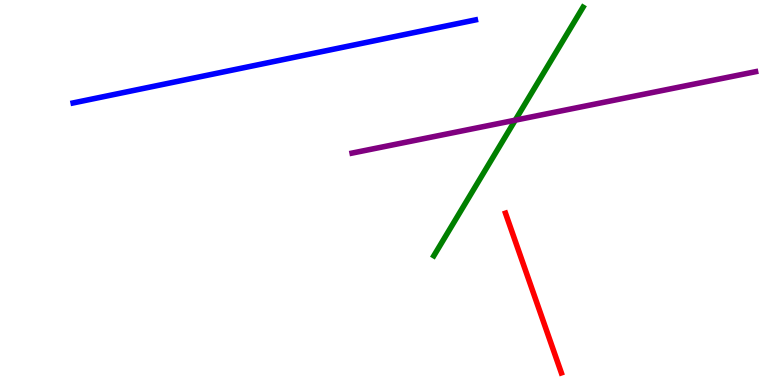[{'lines': ['blue', 'red'], 'intersections': []}, {'lines': ['green', 'red'], 'intersections': []}, {'lines': ['purple', 'red'], 'intersections': []}, {'lines': ['blue', 'green'], 'intersections': []}, {'lines': ['blue', 'purple'], 'intersections': []}, {'lines': ['green', 'purple'], 'intersections': [{'x': 6.65, 'y': 6.88}]}]